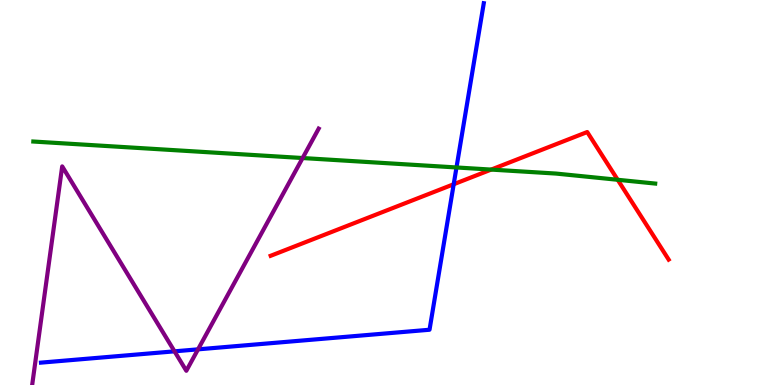[{'lines': ['blue', 'red'], 'intersections': [{'x': 5.85, 'y': 5.21}]}, {'lines': ['green', 'red'], 'intersections': [{'x': 6.34, 'y': 5.6}, {'x': 7.97, 'y': 5.33}]}, {'lines': ['purple', 'red'], 'intersections': []}, {'lines': ['blue', 'green'], 'intersections': [{'x': 5.89, 'y': 5.65}]}, {'lines': ['blue', 'purple'], 'intersections': [{'x': 2.25, 'y': 0.875}, {'x': 2.56, 'y': 0.926}]}, {'lines': ['green', 'purple'], 'intersections': [{'x': 3.9, 'y': 5.9}]}]